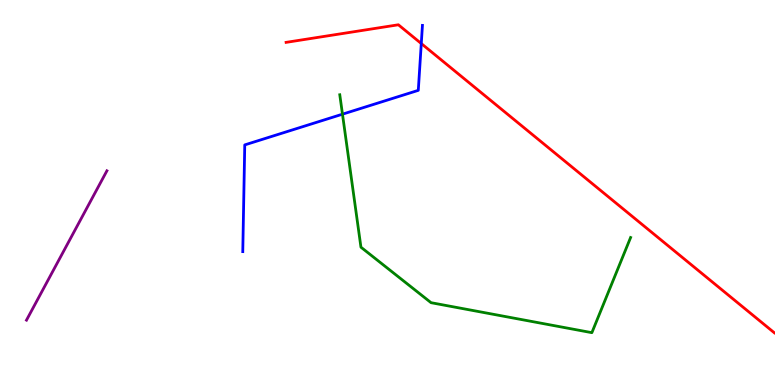[{'lines': ['blue', 'red'], 'intersections': [{'x': 5.44, 'y': 8.87}]}, {'lines': ['green', 'red'], 'intersections': []}, {'lines': ['purple', 'red'], 'intersections': []}, {'lines': ['blue', 'green'], 'intersections': [{'x': 4.42, 'y': 7.03}]}, {'lines': ['blue', 'purple'], 'intersections': []}, {'lines': ['green', 'purple'], 'intersections': []}]